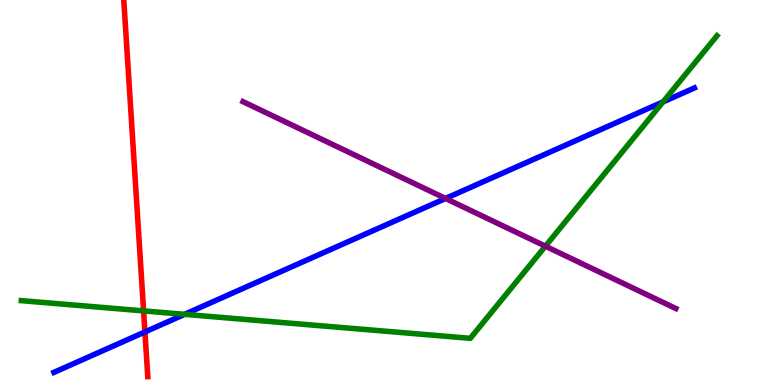[{'lines': ['blue', 'red'], 'intersections': [{'x': 1.87, 'y': 1.38}]}, {'lines': ['green', 'red'], 'intersections': [{'x': 1.85, 'y': 1.92}]}, {'lines': ['purple', 'red'], 'intersections': []}, {'lines': ['blue', 'green'], 'intersections': [{'x': 2.38, 'y': 1.84}, {'x': 8.56, 'y': 7.35}]}, {'lines': ['blue', 'purple'], 'intersections': [{'x': 5.75, 'y': 4.85}]}, {'lines': ['green', 'purple'], 'intersections': [{'x': 7.04, 'y': 3.61}]}]